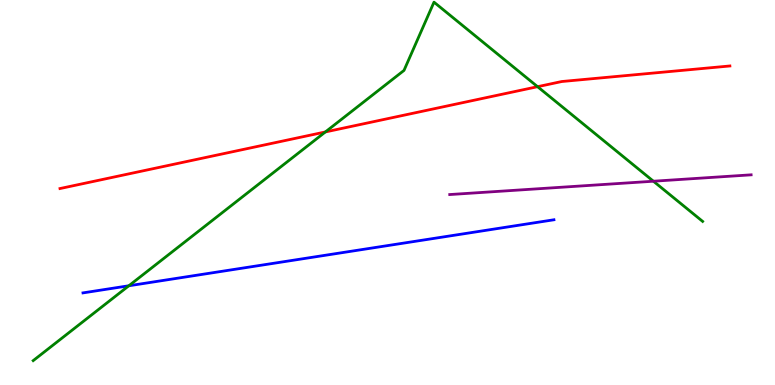[{'lines': ['blue', 'red'], 'intersections': []}, {'lines': ['green', 'red'], 'intersections': [{'x': 4.2, 'y': 6.57}, {'x': 6.94, 'y': 7.75}]}, {'lines': ['purple', 'red'], 'intersections': []}, {'lines': ['blue', 'green'], 'intersections': [{'x': 1.66, 'y': 2.58}]}, {'lines': ['blue', 'purple'], 'intersections': []}, {'lines': ['green', 'purple'], 'intersections': [{'x': 8.43, 'y': 5.29}]}]